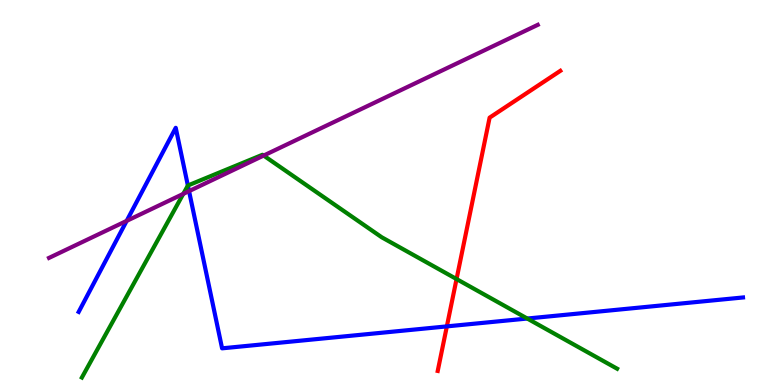[{'lines': ['blue', 'red'], 'intersections': [{'x': 5.77, 'y': 1.52}]}, {'lines': ['green', 'red'], 'intersections': [{'x': 5.89, 'y': 2.75}]}, {'lines': ['purple', 'red'], 'intersections': []}, {'lines': ['blue', 'green'], 'intersections': [{'x': 2.42, 'y': 5.18}, {'x': 6.8, 'y': 1.73}]}, {'lines': ['blue', 'purple'], 'intersections': [{'x': 1.63, 'y': 4.26}, {'x': 2.44, 'y': 5.04}]}, {'lines': ['green', 'purple'], 'intersections': [{'x': 2.36, 'y': 4.96}, {'x': 3.4, 'y': 5.96}]}]